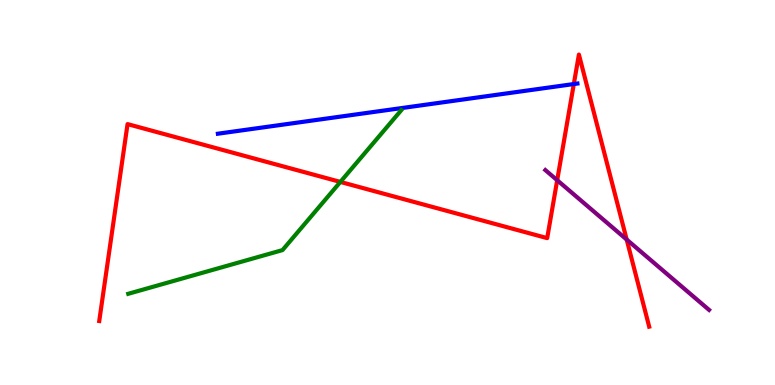[{'lines': ['blue', 'red'], 'intersections': [{'x': 7.4, 'y': 7.82}]}, {'lines': ['green', 'red'], 'intersections': [{'x': 4.39, 'y': 5.27}]}, {'lines': ['purple', 'red'], 'intersections': [{'x': 7.19, 'y': 5.32}, {'x': 8.09, 'y': 3.78}]}, {'lines': ['blue', 'green'], 'intersections': []}, {'lines': ['blue', 'purple'], 'intersections': []}, {'lines': ['green', 'purple'], 'intersections': []}]